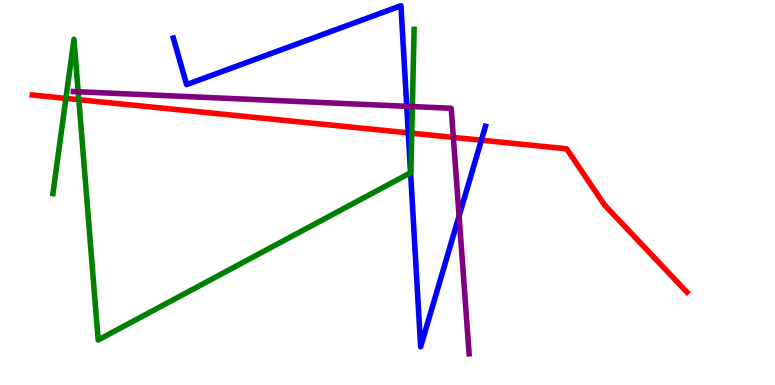[{'lines': ['blue', 'red'], 'intersections': [{'x': 5.27, 'y': 6.55}, {'x': 6.21, 'y': 6.36}]}, {'lines': ['green', 'red'], 'intersections': [{'x': 0.85, 'y': 7.44}, {'x': 1.02, 'y': 7.41}, {'x': 5.31, 'y': 6.54}]}, {'lines': ['purple', 'red'], 'intersections': [{'x': 5.85, 'y': 6.43}]}, {'lines': ['blue', 'green'], 'intersections': [{'x': 5.3, 'y': 5.51}]}, {'lines': ['blue', 'purple'], 'intersections': [{'x': 5.25, 'y': 7.24}, {'x': 5.92, 'y': 4.39}]}, {'lines': ['green', 'purple'], 'intersections': [{'x': 1.01, 'y': 7.62}, {'x': 5.32, 'y': 7.23}]}]